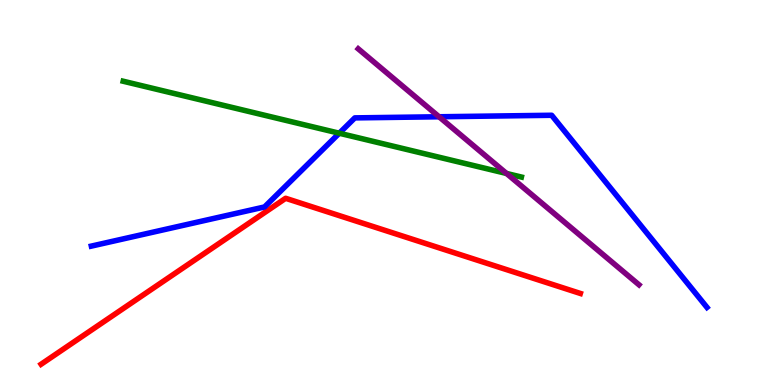[{'lines': ['blue', 'red'], 'intersections': []}, {'lines': ['green', 'red'], 'intersections': []}, {'lines': ['purple', 'red'], 'intersections': []}, {'lines': ['blue', 'green'], 'intersections': [{'x': 4.38, 'y': 6.54}]}, {'lines': ['blue', 'purple'], 'intersections': [{'x': 5.67, 'y': 6.97}]}, {'lines': ['green', 'purple'], 'intersections': [{'x': 6.54, 'y': 5.49}]}]